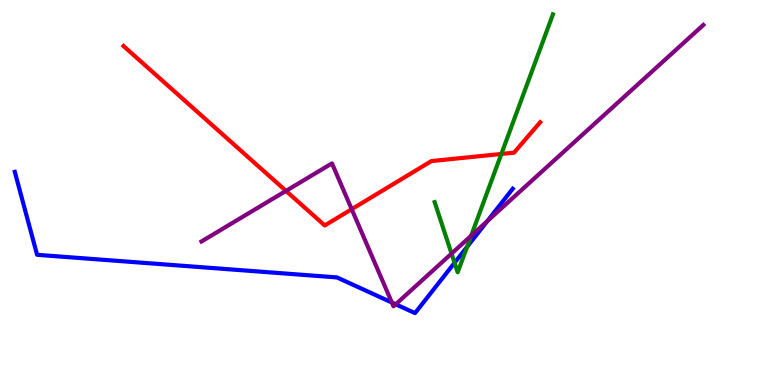[{'lines': ['blue', 'red'], 'intersections': []}, {'lines': ['green', 'red'], 'intersections': [{'x': 6.47, 'y': 6.0}]}, {'lines': ['purple', 'red'], 'intersections': [{'x': 3.69, 'y': 5.04}, {'x': 4.54, 'y': 4.57}]}, {'lines': ['blue', 'green'], 'intersections': [{'x': 5.87, 'y': 3.17}, {'x': 6.03, 'y': 3.59}]}, {'lines': ['blue', 'purple'], 'intersections': [{'x': 5.06, 'y': 2.14}, {'x': 5.11, 'y': 2.1}, {'x': 6.29, 'y': 4.26}]}, {'lines': ['green', 'purple'], 'intersections': [{'x': 5.83, 'y': 3.41}, {'x': 6.08, 'y': 3.88}]}]